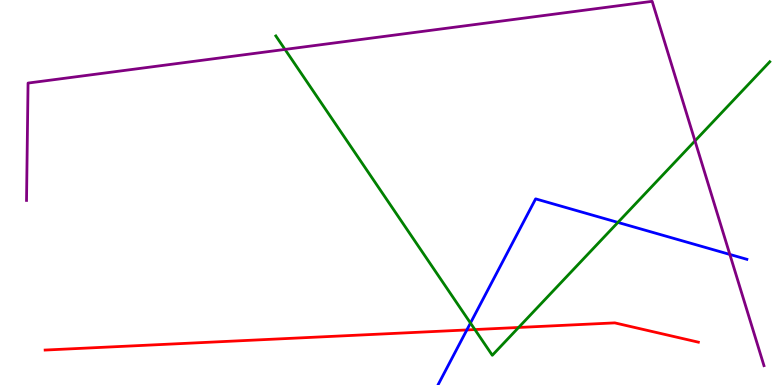[{'lines': ['blue', 'red'], 'intersections': [{'x': 6.02, 'y': 1.43}]}, {'lines': ['green', 'red'], 'intersections': [{'x': 6.13, 'y': 1.44}, {'x': 6.69, 'y': 1.49}]}, {'lines': ['purple', 'red'], 'intersections': []}, {'lines': ['blue', 'green'], 'intersections': [{'x': 6.07, 'y': 1.61}, {'x': 7.97, 'y': 4.22}]}, {'lines': ['blue', 'purple'], 'intersections': [{'x': 9.42, 'y': 3.39}]}, {'lines': ['green', 'purple'], 'intersections': [{'x': 3.68, 'y': 8.72}, {'x': 8.97, 'y': 6.34}]}]